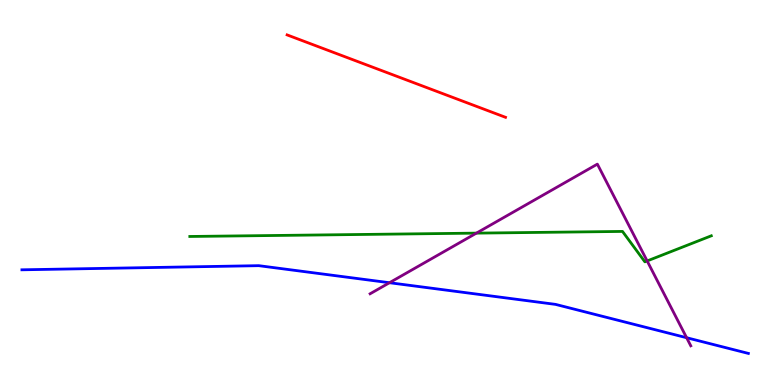[{'lines': ['blue', 'red'], 'intersections': []}, {'lines': ['green', 'red'], 'intersections': []}, {'lines': ['purple', 'red'], 'intersections': []}, {'lines': ['blue', 'green'], 'intersections': []}, {'lines': ['blue', 'purple'], 'intersections': [{'x': 5.03, 'y': 2.66}, {'x': 8.86, 'y': 1.23}]}, {'lines': ['green', 'purple'], 'intersections': [{'x': 6.15, 'y': 3.94}, {'x': 8.35, 'y': 3.22}]}]